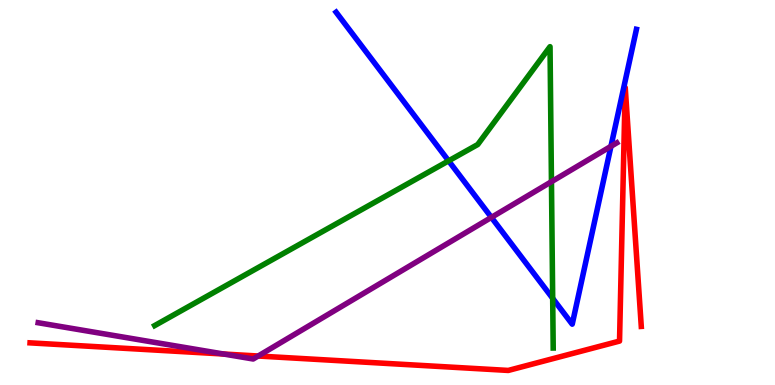[{'lines': ['blue', 'red'], 'intersections': []}, {'lines': ['green', 'red'], 'intersections': []}, {'lines': ['purple', 'red'], 'intersections': [{'x': 2.89, 'y': 0.805}, {'x': 3.33, 'y': 0.753}]}, {'lines': ['blue', 'green'], 'intersections': [{'x': 5.79, 'y': 5.82}, {'x': 7.13, 'y': 2.25}]}, {'lines': ['blue', 'purple'], 'intersections': [{'x': 6.34, 'y': 4.35}, {'x': 7.88, 'y': 6.2}]}, {'lines': ['green', 'purple'], 'intersections': [{'x': 7.12, 'y': 5.28}]}]